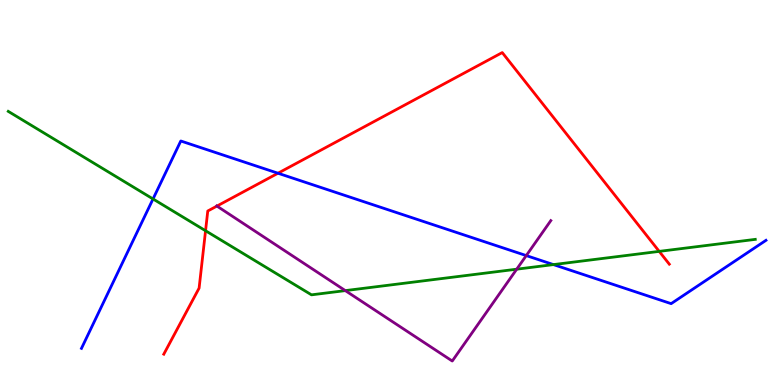[{'lines': ['blue', 'red'], 'intersections': [{'x': 3.59, 'y': 5.5}]}, {'lines': ['green', 'red'], 'intersections': [{'x': 2.65, 'y': 4.01}, {'x': 8.51, 'y': 3.47}]}, {'lines': ['purple', 'red'], 'intersections': [{'x': 2.8, 'y': 4.65}]}, {'lines': ['blue', 'green'], 'intersections': [{'x': 1.97, 'y': 4.83}, {'x': 7.14, 'y': 3.13}]}, {'lines': ['blue', 'purple'], 'intersections': [{'x': 6.79, 'y': 3.36}]}, {'lines': ['green', 'purple'], 'intersections': [{'x': 4.46, 'y': 2.45}, {'x': 6.67, 'y': 3.01}]}]